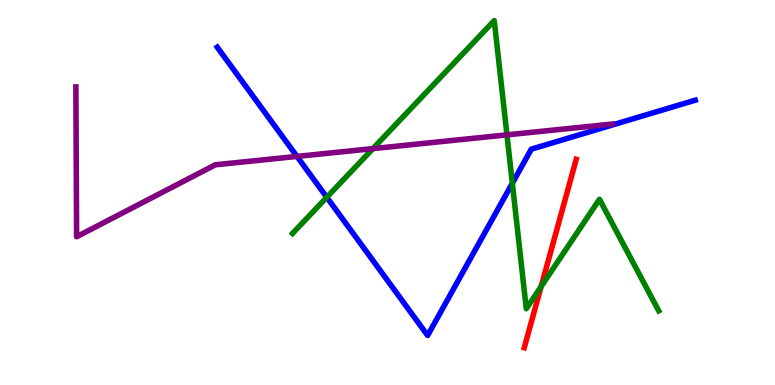[{'lines': ['blue', 'red'], 'intersections': []}, {'lines': ['green', 'red'], 'intersections': [{'x': 6.98, 'y': 2.56}]}, {'lines': ['purple', 'red'], 'intersections': []}, {'lines': ['blue', 'green'], 'intersections': [{'x': 4.22, 'y': 4.88}, {'x': 6.61, 'y': 5.24}]}, {'lines': ['blue', 'purple'], 'intersections': [{'x': 3.83, 'y': 5.94}]}, {'lines': ['green', 'purple'], 'intersections': [{'x': 4.81, 'y': 6.14}, {'x': 6.54, 'y': 6.5}]}]